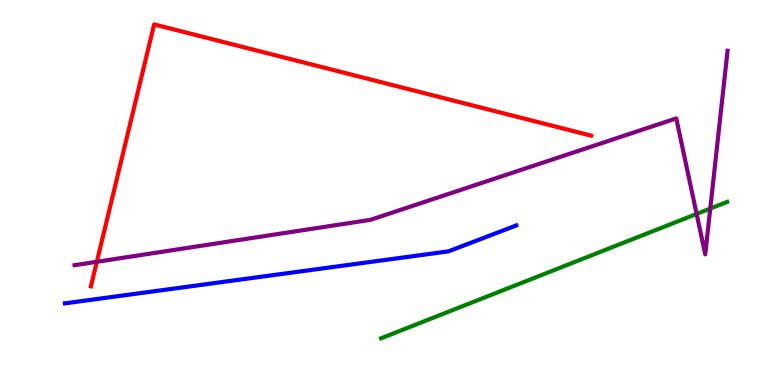[{'lines': ['blue', 'red'], 'intersections': []}, {'lines': ['green', 'red'], 'intersections': []}, {'lines': ['purple', 'red'], 'intersections': [{'x': 1.25, 'y': 3.2}]}, {'lines': ['blue', 'green'], 'intersections': []}, {'lines': ['blue', 'purple'], 'intersections': []}, {'lines': ['green', 'purple'], 'intersections': [{'x': 8.99, 'y': 4.44}, {'x': 9.16, 'y': 4.58}]}]